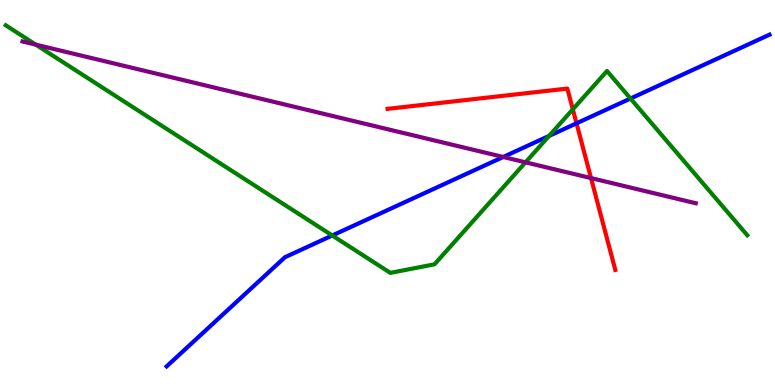[{'lines': ['blue', 'red'], 'intersections': [{'x': 7.44, 'y': 6.8}]}, {'lines': ['green', 'red'], 'intersections': [{'x': 7.39, 'y': 7.16}]}, {'lines': ['purple', 'red'], 'intersections': [{'x': 7.63, 'y': 5.37}]}, {'lines': ['blue', 'green'], 'intersections': [{'x': 4.29, 'y': 3.88}, {'x': 7.08, 'y': 6.47}, {'x': 8.14, 'y': 7.44}]}, {'lines': ['blue', 'purple'], 'intersections': [{'x': 6.49, 'y': 5.92}]}, {'lines': ['green', 'purple'], 'intersections': [{'x': 0.462, 'y': 8.84}, {'x': 6.78, 'y': 5.78}]}]